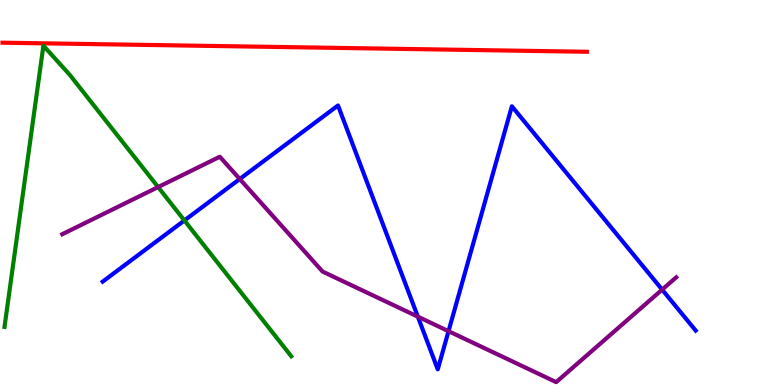[{'lines': ['blue', 'red'], 'intersections': []}, {'lines': ['green', 'red'], 'intersections': []}, {'lines': ['purple', 'red'], 'intersections': []}, {'lines': ['blue', 'green'], 'intersections': [{'x': 2.38, 'y': 4.27}]}, {'lines': ['blue', 'purple'], 'intersections': [{'x': 3.09, 'y': 5.35}, {'x': 5.39, 'y': 1.77}, {'x': 5.79, 'y': 1.4}, {'x': 8.54, 'y': 2.48}]}, {'lines': ['green', 'purple'], 'intersections': [{'x': 2.04, 'y': 5.14}]}]